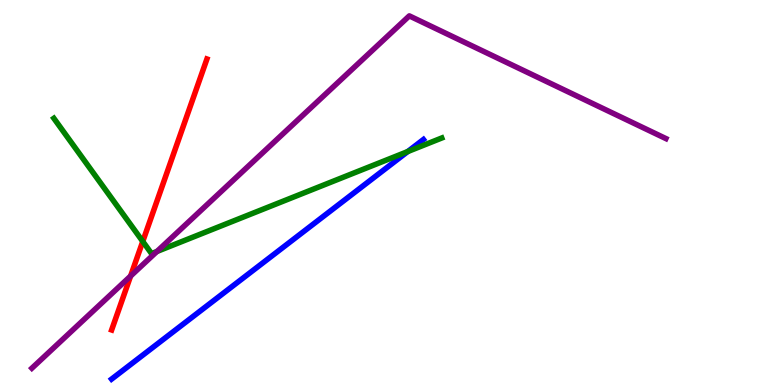[{'lines': ['blue', 'red'], 'intersections': []}, {'lines': ['green', 'red'], 'intersections': [{'x': 1.84, 'y': 3.73}]}, {'lines': ['purple', 'red'], 'intersections': [{'x': 1.69, 'y': 2.83}]}, {'lines': ['blue', 'green'], 'intersections': [{'x': 5.26, 'y': 6.06}]}, {'lines': ['blue', 'purple'], 'intersections': []}, {'lines': ['green', 'purple'], 'intersections': [{'x': 2.02, 'y': 3.47}]}]